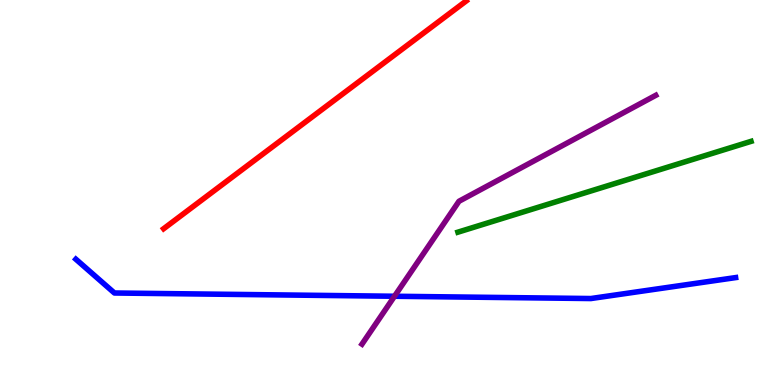[{'lines': ['blue', 'red'], 'intersections': []}, {'lines': ['green', 'red'], 'intersections': []}, {'lines': ['purple', 'red'], 'intersections': []}, {'lines': ['blue', 'green'], 'intersections': []}, {'lines': ['blue', 'purple'], 'intersections': [{'x': 5.09, 'y': 2.31}]}, {'lines': ['green', 'purple'], 'intersections': []}]